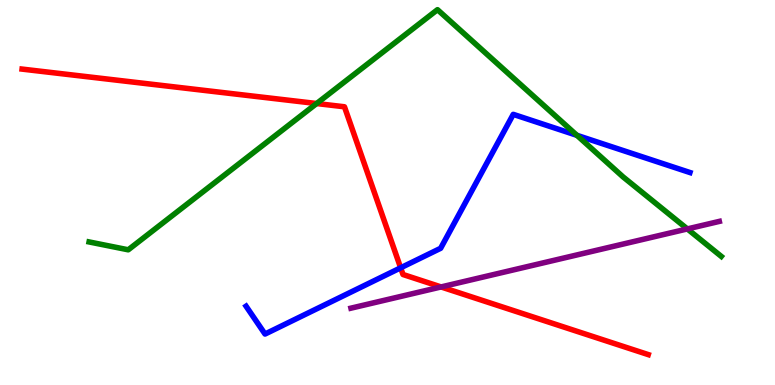[{'lines': ['blue', 'red'], 'intersections': [{'x': 5.17, 'y': 3.04}]}, {'lines': ['green', 'red'], 'intersections': [{'x': 4.09, 'y': 7.31}]}, {'lines': ['purple', 'red'], 'intersections': [{'x': 5.69, 'y': 2.55}]}, {'lines': ['blue', 'green'], 'intersections': [{'x': 7.44, 'y': 6.49}]}, {'lines': ['blue', 'purple'], 'intersections': []}, {'lines': ['green', 'purple'], 'intersections': [{'x': 8.87, 'y': 4.05}]}]